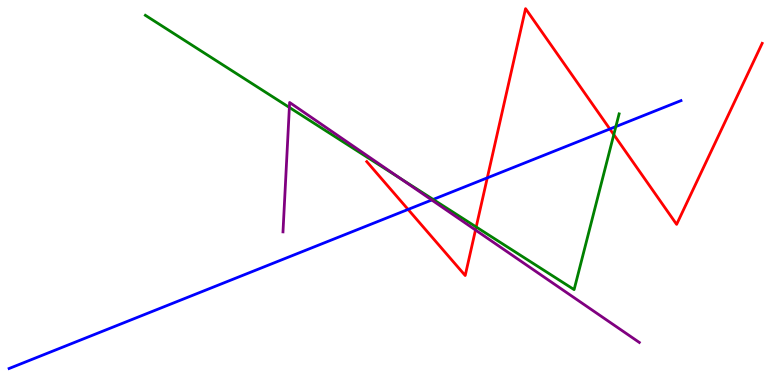[{'lines': ['blue', 'red'], 'intersections': [{'x': 5.27, 'y': 4.56}, {'x': 6.29, 'y': 5.38}, {'x': 7.87, 'y': 6.65}]}, {'lines': ['green', 'red'], 'intersections': [{'x': 6.14, 'y': 4.1}, {'x': 7.92, 'y': 6.5}]}, {'lines': ['purple', 'red'], 'intersections': [{'x': 6.14, 'y': 4.03}]}, {'lines': ['blue', 'green'], 'intersections': [{'x': 5.59, 'y': 4.82}, {'x': 7.95, 'y': 6.71}]}, {'lines': ['blue', 'purple'], 'intersections': [{'x': 5.57, 'y': 4.81}]}, {'lines': ['green', 'purple'], 'intersections': [{'x': 3.73, 'y': 7.21}, {'x': 5.16, 'y': 5.37}]}]